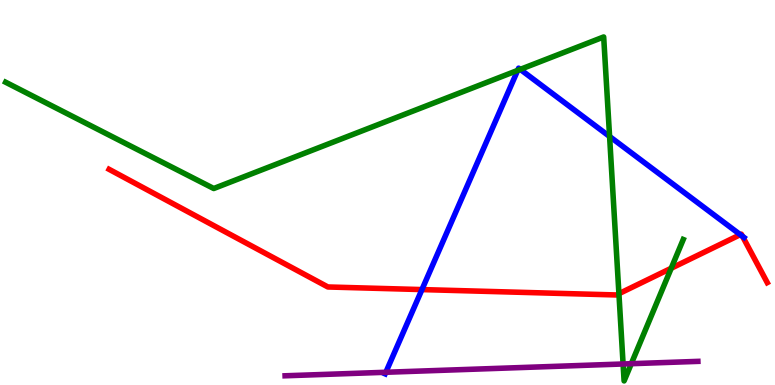[{'lines': ['blue', 'red'], 'intersections': [{'x': 5.44, 'y': 2.48}, {'x': 9.55, 'y': 3.9}, {'x': 9.58, 'y': 3.86}]}, {'lines': ['green', 'red'], 'intersections': [{'x': 7.99, 'y': 2.37}, {'x': 8.66, 'y': 3.03}]}, {'lines': ['purple', 'red'], 'intersections': []}, {'lines': ['blue', 'green'], 'intersections': [{'x': 6.68, 'y': 8.17}, {'x': 6.71, 'y': 8.2}, {'x': 7.87, 'y': 6.46}]}, {'lines': ['blue', 'purple'], 'intersections': [{'x': 4.98, 'y': 0.331}]}, {'lines': ['green', 'purple'], 'intersections': [{'x': 8.04, 'y': 0.546}, {'x': 8.15, 'y': 0.553}]}]